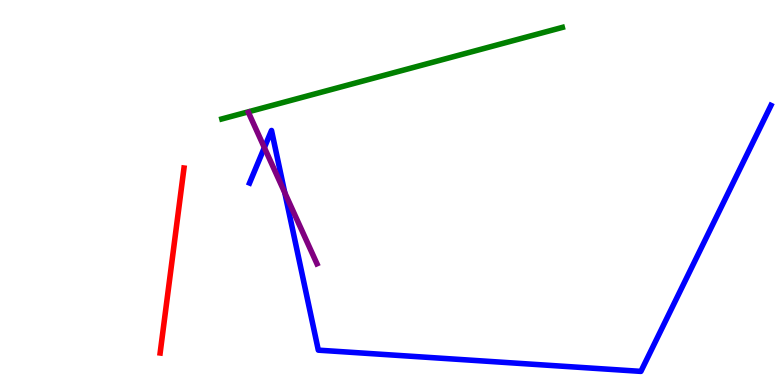[{'lines': ['blue', 'red'], 'intersections': []}, {'lines': ['green', 'red'], 'intersections': []}, {'lines': ['purple', 'red'], 'intersections': []}, {'lines': ['blue', 'green'], 'intersections': []}, {'lines': ['blue', 'purple'], 'intersections': [{'x': 3.41, 'y': 6.17}, {'x': 3.67, 'y': 5.0}]}, {'lines': ['green', 'purple'], 'intersections': []}]